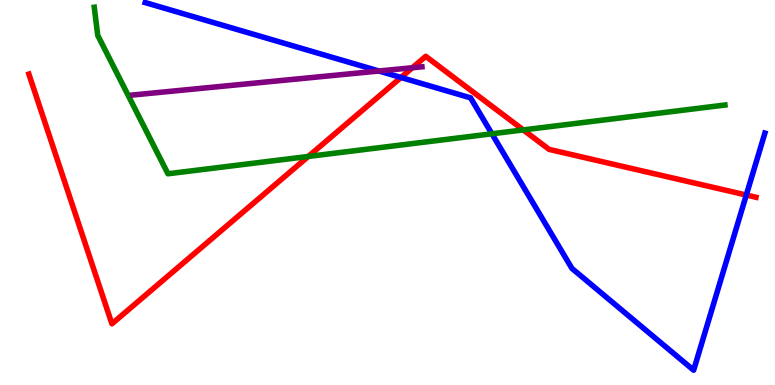[{'lines': ['blue', 'red'], 'intersections': [{'x': 5.17, 'y': 7.99}, {'x': 9.63, 'y': 4.93}]}, {'lines': ['green', 'red'], 'intersections': [{'x': 3.98, 'y': 5.94}, {'x': 6.75, 'y': 6.63}]}, {'lines': ['purple', 'red'], 'intersections': [{'x': 5.32, 'y': 8.24}]}, {'lines': ['blue', 'green'], 'intersections': [{'x': 6.35, 'y': 6.52}]}, {'lines': ['blue', 'purple'], 'intersections': [{'x': 4.89, 'y': 8.16}]}, {'lines': ['green', 'purple'], 'intersections': []}]